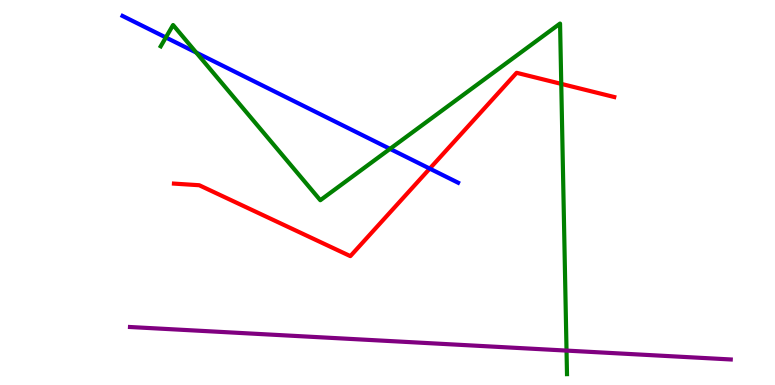[{'lines': ['blue', 'red'], 'intersections': [{'x': 5.55, 'y': 5.62}]}, {'lines': ['green', 'red'], 'intersections': [{'x': 7.24, 'y': 7.82}]}, {'lines': ['purple', 'red'], 'intersections': []}, {'lines': ['blue', 'green'], 'intersections': [{'x': 2.14, 'y': 9.03}, {'x': 2.53, 'y': 8.63}, {'x': 5.03, 'y': 6.13}]}, {'lines': ['blue', 'purple'], 'intersections': []}, {'lines': ['green', 'purple'], 'intersections': [{'x': 7.31, 'y': 0.894}]}]